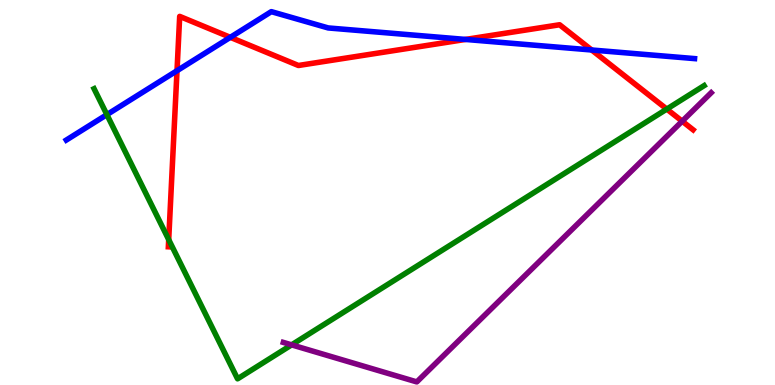[{'lines': ['blue', 'red'], 'intersections': [{'x': 2.28, 'y': 8.16}, {'x': 2.97, 'y': 9.03}, {'x': 6.01, 'y': 8.98}, {'x': 7.63, 'y': 8.7}]}, {'lines': ['green', 'red'], 'intersections': [{'x': 2.18, 'y': 3.78}, {'x': 8.6, 'y': 7.17}]}, {'lines': ['purple', 'red'], 'intersections': [{'x': 8.8, 'y': 6.85}]}, {'lines': ['blue', 'green'], 'intersections': [{'x': 1.38, 'y': 7.02}]}, {'lines': ['blue', 'purple'], 'intersections': []}, {'lines': ['green', 'purple'], 'intersections': [{'x': 3.76, 'y': 1.04}]}]